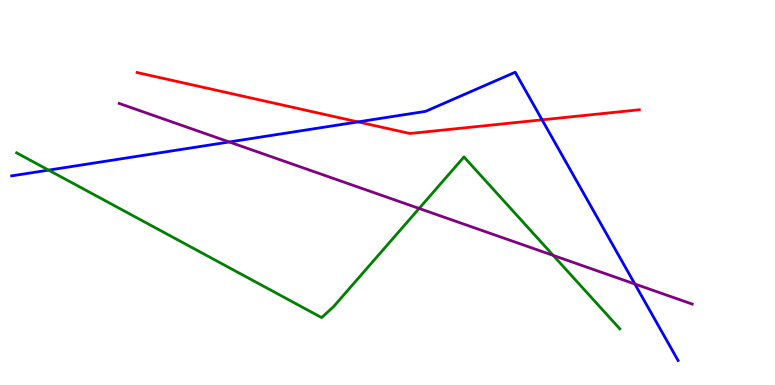[{'lines': ['blue', 'red'], 'intersections': [{'x': 4.62, 'y': 6.83}, {'x': 6.99, 'y': 6.89}]}, {'lines': ['green', 'red'], 'intersections': []}, {'lines': ['purple', 'red'], 'intersections': []}, {'lines': ['blue', 'green'], 'intersections': [{'x': 0.627, 'y': 5.58}]}, {'lines': ['blue', 'purple'], 'intersections': [{'x': 2.96, 'y': 6.31}, {'x': 8.19, 'y': 2.62}]}, {'lines': ['green', 'purple'], 'intersections': [{'x': 5.41, 'y': 4.59}, {'x': 7.14, 'y': 3.37}]}]